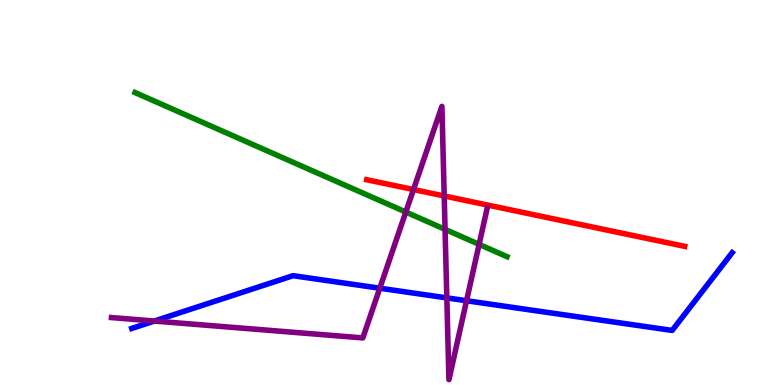[{'lines': ['blue', 'red'], 'intersections': []}, {'lines': ['green', 'red'], 'intersections': []}, {'lines': ['purple', 'red'], 'intersections': [{'x': 5.34, 'y': 5.08}, {'x': 5.73, 'y': 4.91}]}, {'lines': ['blue', 'green'], 'intersections': []}, {'lines': ['blue', 'purple'], 'intersections': [{'x': 1.99, 'y': 1.66}, {'x': 4.9, 'y': 2.51}, {'x': 5.77, 'y': 2.26}, {'x': 6.02, 'y': 2.19}]}, {'lines': ['green', 'purple'], 'intersections': [{'x': 5.24, 'y': 4.49}, {'x': 5.74, 'y': 4.04}, {'x': 6.18, 'y': 3.65}]}]